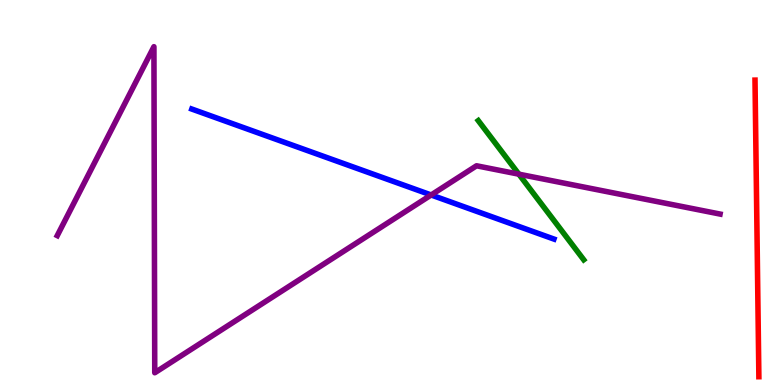[{'lines': ['blue', 'red'], 'intersections': []}, {'lines': ['green', 'red'], 'intersections': []}, {'lines': ['purple', 'red'], 'intersections': []}, {'lines': ['blue', 'green'], 'intersections': []}, {'lines': ['blue', 'purple'], 'intersections': [{'x': 5.56, 'y': 4.94}]}, {'lines': ['green', 'purple'], 'intersections': [{'x': 6.69, 'y': 5.48}]}]